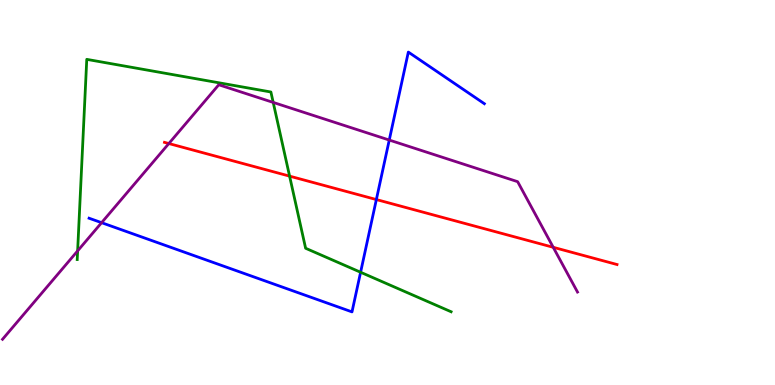[{'lines': ['blue', 'red'], 'intersections': [{'x': 4.86, 'y': 4.82}]}, {'lines': ['green', 'red'], 'intersections': [{'x': 3.74, 'y': 5.43}]}, {'lines': ['purple', 'red'], 'intersections': [{'x': 2.18, 'y': 6.27}, {'x': 7.14, 'y': 3.58}]}, {'lines': ['blue', 'green'], 'intersections': [{'x': 4.65, 'y': 2.93}]}, {'lines': ['blue', 'purple'], 'intersections': [{'x': 1.31, 'y': 4.22}, {'x': 5.02, 'y': 6.36}]}, {'lines': ['green', 'purple'], 'intersections': [{'x': 1.0, 'y': 3.48}, {'x': 3.53, 'y': 7.34}]}]